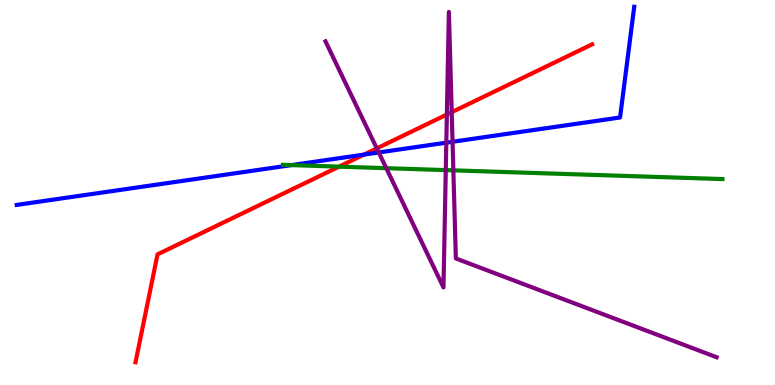[{'lines': ['blue', 'red'], 'intersections': [{'x': 4.7, 'y': 5.98}]}, {'lines': ['green', 'red'], 'intersections': [{'x': 4.37, 'y': 5.67}]}, {'lines': ['purple', 'red'], 'intersections': [{'x': 4.86, 'y': 6.15}, {'x': 5.77, 'y': 7.03}, {'x': 5.83, 'y': 7.09}]}, {'lines': ['blue', 'green'], 'intersections': [{'x': 3.76, 'y': 5.71}]}, {'lines': ['blue', 'purple'], 'intersections': [{'x': 4.89, 'y': 6.04}, {'x': 5.76, 'y': 6.29}, {'x': 5.84, 'y': 6.32}]}, {'lines': ['green', 'purple'], 'intersections': [{'x': 4.98, 'y': 5.63}, {'x': 5.75, 'y': 5.58}, {'x': 5.85, 'y': 5.58}]}]